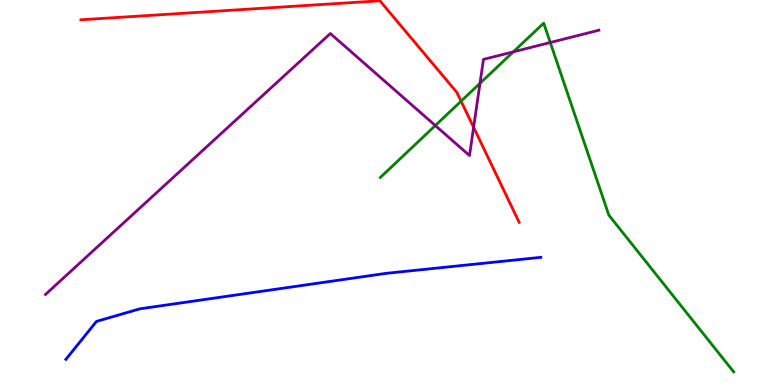[{'lines': ['blue', 'red'], 'intersections': []}, {'lines': ['green', 'red'], 'intersections': [{'x': 5.95, 'y': 7.37}]}, {'lines': ['purple', 'red'], 'intersections': [{'x': 6.11, 'y': 6.69}]}, {'lines': ['blue', 'green'], 'intersections': []}, {'lines': ['blue', 'purple'], 'intersections': []}, {'lines': ['green', 'purple'], 'intersections': [{'x': 5.62, 'y': 6.74}, {'x': 6.19, 'y': 7.84}, {'x': 6.62, 'y': 8.65}, {'x': 7.1, 'y': 8.9}]}]